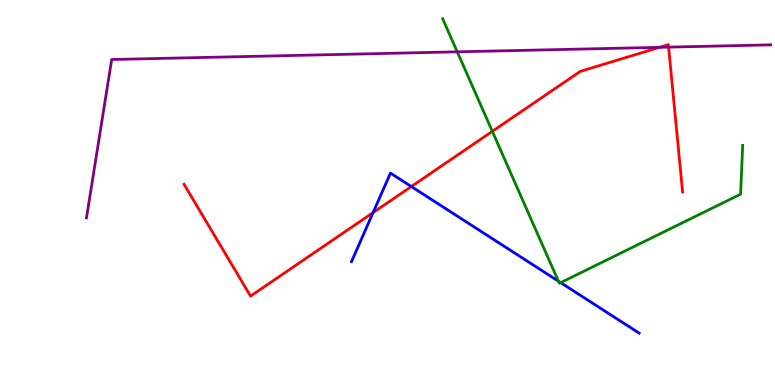[{'lines': ['blue', 'red'], 'intersections': [{'x': 4.81, 'y': 4.48}, {'x': 5.31, 'y': 5.16}]}, {'lines': ['green', 'red'], 'intersections': [{'x': 6.35, 'y': 6.59}]}, {'lines': ['purple', 'red'], 'intersections': [{'x': 8.51, 'y': 8.77}, {'x': 8.63, 'y': 8.78}]}, {'lines': ['blue', 'green'], 'intersections': [{'x': 7.21, 'y': 2.7}, {'x': 7.23, 'y': 2.66}]}, {'lines': ['blue', 'purple'], 'intersections': []}, {'lines': ['green', 'purple'], 'intersections': [{'x': 5.9, 'y': 8.65}]}]